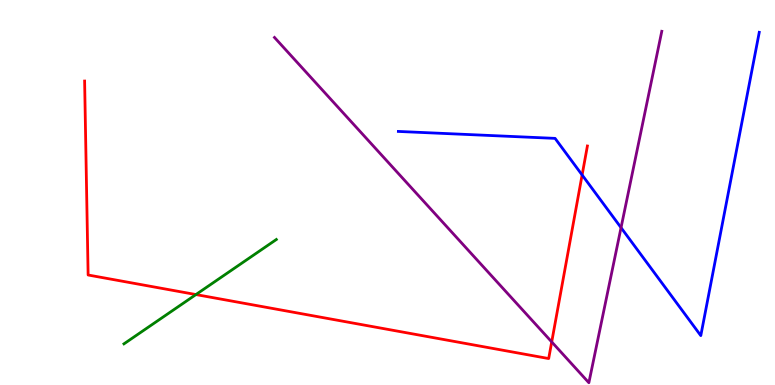[{'lines': ['blue', 'red'], 'intersections': [{'x': 7.51, 'y': 5.46}]}, {'lines': ['green', 'red'], 'intersections': [{'x': 2.53, 'y': 2.35}]}, {'lines': ['purple', 'red'], 'intersections': [{'x': 7.12, 'y': 1.12}]}, {'lines': ['blue', 'green'], 'intersections': []}, {'lines': ['blue', 'purple'], 'intersections': [{'x': 8.01, 'y': 4.09}]}, {'lines': ['green', 'purple'], 'intersections': []}]